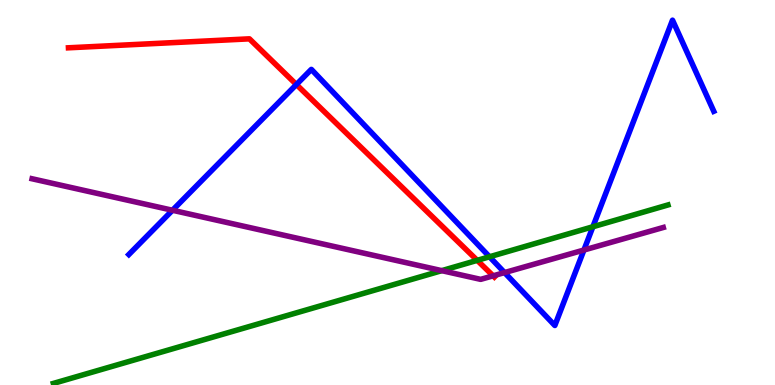[{'lines': ['blue', 'red'], 'intersections': [{'x': 3.82, 'y': 7.8}]}, {'lines': ['green', 'red'], 'intersections': [{'x': 6.16, 'y': 3.24}]}, {'lines': ['purple', 'red'], 'intersections': [{'x': 6.36, 'y': 2.84}]}, {'lines': ['blue', 'green'], 'intersections': [{'x': 6.32, 'y': 3.33}, {'x': 7.65, 'y': 4.11}]}, {'lines': ['blue', 'purple'], 'intersections': [{'x': 2.23, 'y': 4.54}, {'x': 6.51, 'y': 2.92}, {'x': 7.53, 'y': 3.51}]}, {'lines': ['green', 'purple'], 'intersections': [{'x': 5.7, 'y': 2.97}]}]